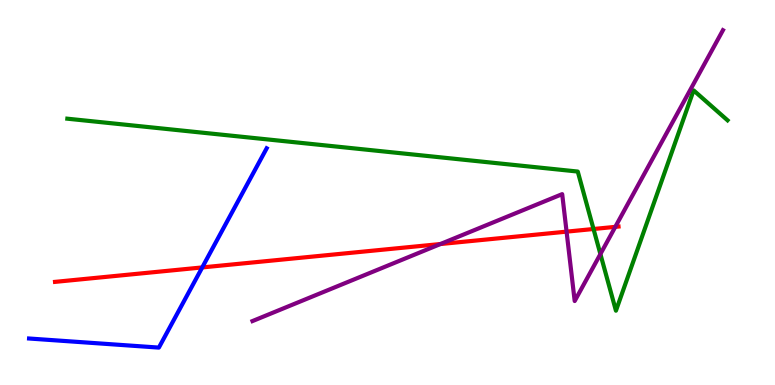[{'lines': ['blue', 'red'], 'intersections': [{'x': 2.61, 'y': 3.05}]}, {'lines': ['green', 'red'], 'intersections': [{'x': 7.66, 'y': 4.05}]}, {'lines': ['purple', 'red'], 'intersections': [{'x': 5.68, 'y': 3.66}, {'x': 7.31, 'y': 3.98}, {'x': 7.94, 'y': 4.11}]}, {'lines': ['blue', 'green'], 'intersections': []}, {'lines': ['blue', 'purple'], 'intersections': []}, {'lines': ['green', 'purple'], 'intersections': [{'x': 7.75, 'y': 3.4}]}]